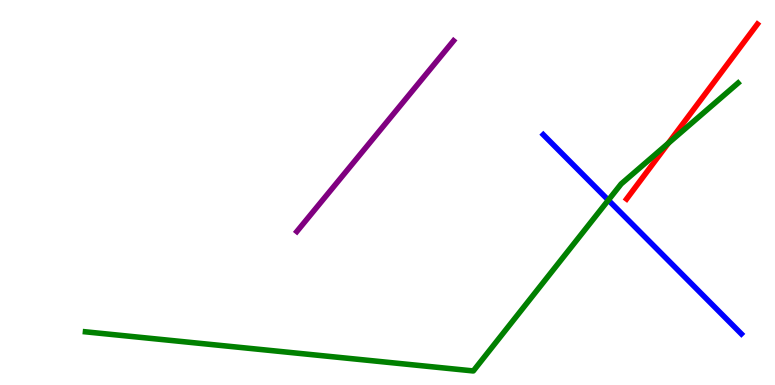[{'lines': ['blue', 'red'], 'intersections': []}, {'lines': ['green', 'red'], 'intersections': [{'x': 8.62, 'y': 6.28}]}, {'lines': ['purple', 'red'], 'intersections': []}, {'lines': ['blue', 'green'], 'intersections': [{'x': 7.85, 'y': 4.8}]}, {'lines': ['blue', 'purple'], 'intersections': []}, {'lines': ['green', 'purple'], 'intersections': []}]